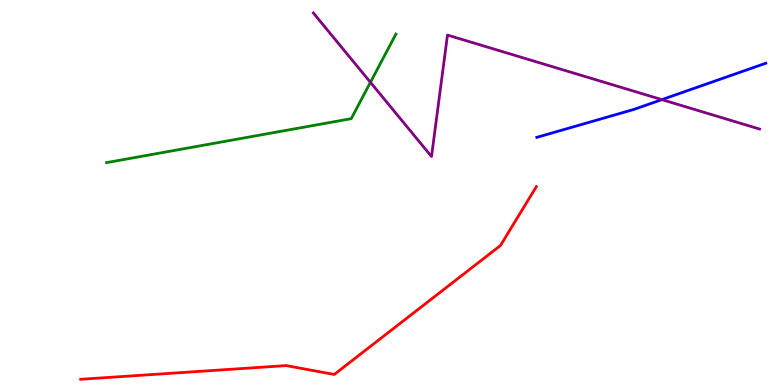[{'lines': ['blue', 'red'], 'intersections': []}, {'lines': ['green', 'red'], 'intersections': []}, {'lines': ['purple', 'red'], 'intersections': []}, {'lines': ['blue', 'green'], 'intersections': []}, {'lines': ['blue', 'purple'], 'intersections': [{'x': 8.54, 'y': 7.41}]}, {'lines': ['green', 'purple'], 'intersections': [{'x': 4.78, 'y': 7.86}]}]